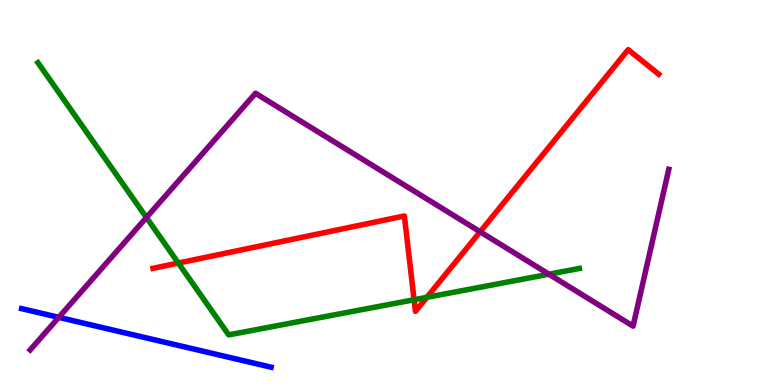[{'lines': ['blue', 'red'], 'intersections': []}, {'lines': ['green', 'red'], 'intersections': [{'x': 2.3, 'y': 3.17}, {'x': 5.34, 'y': 2.21}, {'x': 5.51, 'y': 2.28}]}, {'lines': ['purple', 'red'], 'intersections': [{'x': 6.2, 'y': 3.98}]}, {'lines': ['blue', 'green'], 'intersections': []}, {'lines': ['blue', 'purple'], 'intersections': [{'x': 0.758, 'y': 1.76}]}, {'lines': ['green', 'purple'], 'intersections': [{'x': 1.89, 'y': 4.35}, {'x': 7.08, 'y': 2.88}]}]